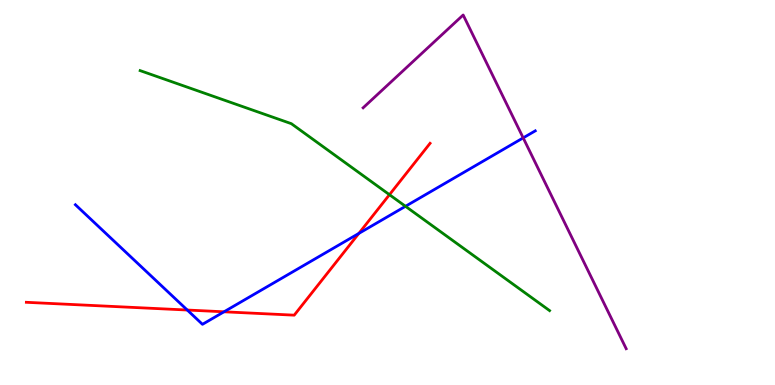[{'lines': ['blue', 'red'], 'intersections': [{'x': 2.42, 'y': 1.95}, {'x': 2.89, 'y': 1.9}, {'x': 4.63, 'y': 3.94}]}, {'lines': ['green', 'red'], 'intersections': [{'x': 5.03, 'y': 4.94}]}, {'lines': ['purple', 'red'], 'intersections': []}, {'lines': ['blue', 'green'], 'intersections': [{'x': 5.23, 'y': 4.64}]}, {'lines': ['blue', 'purple'], 'intersections': [{'x': 6.75, 'y': 6.42}]}, {'lines': ['green', 'purple'], 'intersections': []}]